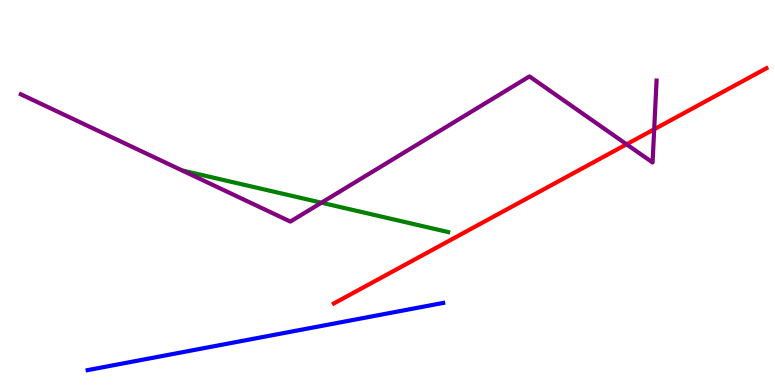[{'lines': ['blue', 'red'], 'intersections': []}, {'lines': ['green', 'red'], 'intersections': []}, {'lines': ['purple', 'red'], 'intersections': [{'x': 8.08, 'y': 6.25}, {'x': 8.44, 'y': 6.64}]}, {'lines': ['blue', 'green'], 'intersections': []}, {'lines': ['blue', 'purple'], 'intersections': []}, {'lines': ['green', 'purple'], 'intersections': [{'x': 4.15, 'y': 4.73}]}]